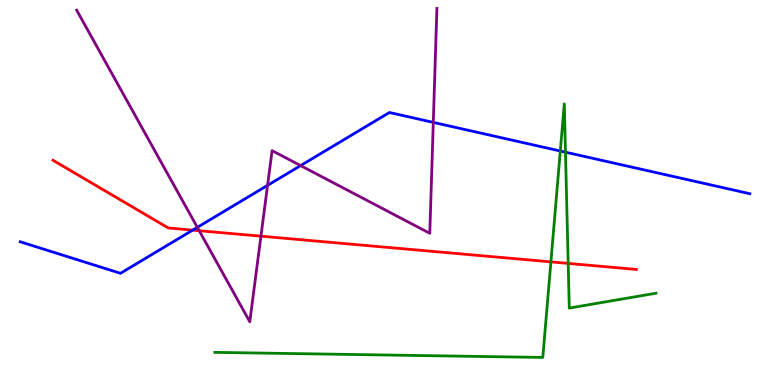[{'lines': ['blue', 'red'], 'intersections': [{'x': 2.49, 'y': 4.02}]}, {'lines': ['green', 'red'], 'intersections': [{'x': 7.11, 'y': 3.2}, {'x': 7.33, 'y': 3.16}]}, {'lines': ['purple', 'red'], 'intersections': [{'x': 2.57, 'y': 4.01}, {'x': 3.37, 'y': 3.87}]}, {'lines': ['blue', 'green'], 'intersections': [{'x': 7.23, 'y': 6.08}, {'x': 7.3, 'y': 6.05}]}, {'lines': ['blue', 'purple'], 'intersections': [{'x': 2.55, 'y': 4.09}, {'x': 3.45, 'y': 5.19}, {'x': 3.88, 'y': 5.7}, {'x': 5.59, 'y': 6.82}]}, {'lines': ['green', 'purple'], 'intersections': []}]